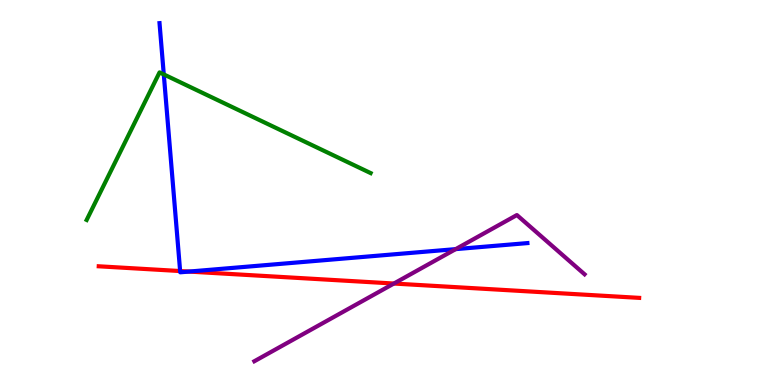[{'lines': ['blue', 'red'], 'intersections': [{'x': 2.32, 'y': 2.96}, {'x': 2.44, 'y': 2.95}]}, {'lines': ['green', 'red'], 'intersections': []}, {'lines': ['purple', 'red'], 'intersections': [{'x': 5.08, 'y': 2.64}]}, {'lines': ['blue', 'green'], 'intersections': [{'x': 2.11, 'y': 8.07}]}, {'lines': ['blue', 'purple'], 'intersections': [{'x': 5.88, 'y': 3.53}]}, {'lines': ['green', 'purple'], 'intersections': []}]